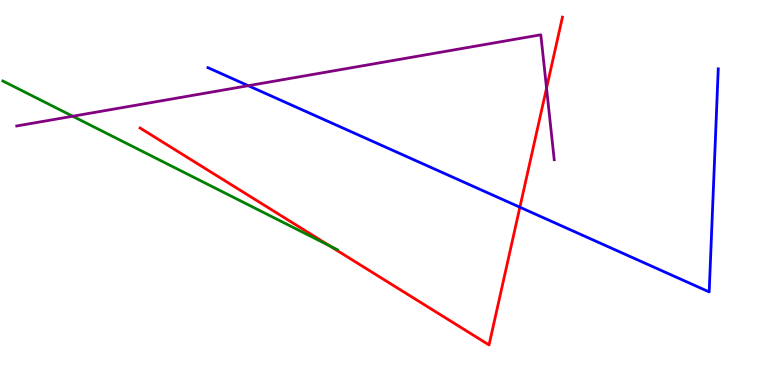[{'lines': ['blue', 'red'], 'intersections': [{'x': 6.71, 'y': 4.62}]}, {'lines': ['green', 'red'], 'intersections': [{'x': 4.25, 'y': 3.62}]}, {'lines': ['purple', 'red'], 'intersections': [{'x': 7.05, 'y': 7.71}]}, {'lines': ['blue', 'green'], 'intersections': []}, {'lines': ['blue', 'purple'], 'intersections': [{'x': 3.2, 'y': 7.77}]}, {'lines': ['green', 'purple'], 'intersections': [{'x': 0.938, 'y': 6.98}]}]